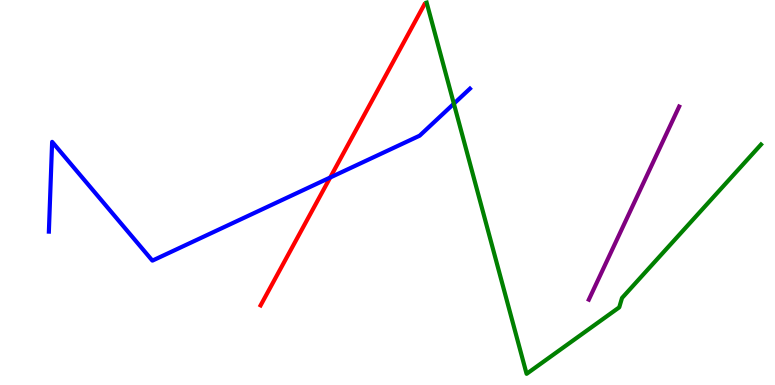[{'lines': ['blue', 'red'], 'intersections': [{'x': 4.26, 'y': 5.39}]}, {'lines': ['green', 'red'], 'intersections': []}, {'lines': ['purple', 'red'], 'intersections': []}, {'lines': ['blue', 'green'], 'intersections': [{'x': 5.86, 'y': 7.31}]}, {'lines': ['blue', 'purple'], 'intersections': []}, {'lines': ['green', 'purple'], 'intersections': []}]